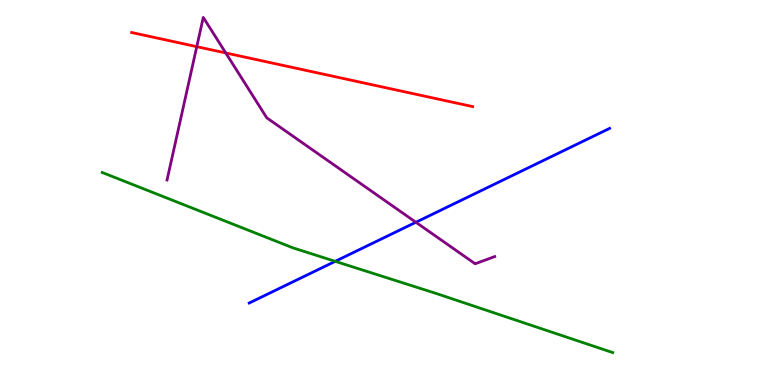[{'lines': ['blue', 'red'], 'intersections': []}, {'lines': ['green', 'red'], 'intersections': []}, {'lines': ['purple', 'red'], 'intersections': [{'x': 2.54, 'y': 8.79}, {'x': 2.91, 'y': 8.62}]}, {'lines': ['blue', 'green'], 'intersections': [{'x': 4.33, 'y': 3.21}]}, {'lines': ['blue', 'purple'], 'intersections': [{'x': 5.37, 'y': 4.23}]}, {'lines': ['green', 'purple'], 'intersections': []}]